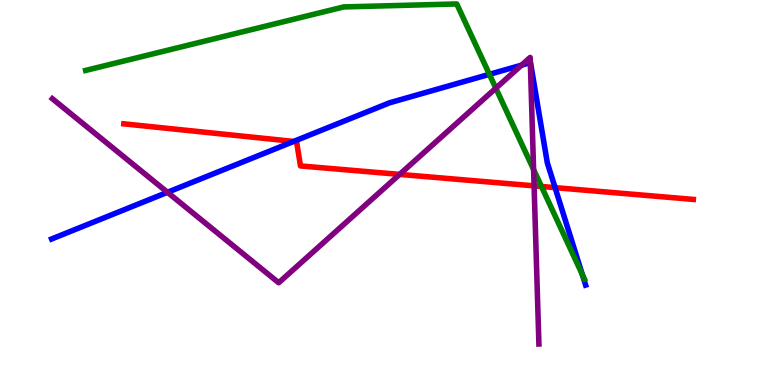[{'lines': ['blue', 'red'], 'intersections': [{'x': 3.79, 'y': 6.33}, {'x': 7.16, 'y': 5.13}]}, {'lines': ['green', 'red'], 'intersections': [{'x': 6.99, 'y': 5.16}]}, {'lines': ['purple', 'red'], 'intersections': [{'x': 5.16, 'y': 5.47}, {'x': 6.89, 'y': 5.17}]}, {'lines': ['blue', 'green'], 'intersections': [{'x': 6.31, 'y': 8.07}, {'x': 7.51, 'y': 2.87}]}, {'lines': ['blue', 'purple'], 'intersections': [{'x': 2.16, 'y': 5.01}, {'x': 6.73, 'y': 8.31}, {'x': 6.84, 'y': 8.37}]}, {'lines': ['green', 'purple'], 'intersections': [{'x': 6.4, 'y': 7.71}, {'x': 6.89, 'y': 5.6}]}]